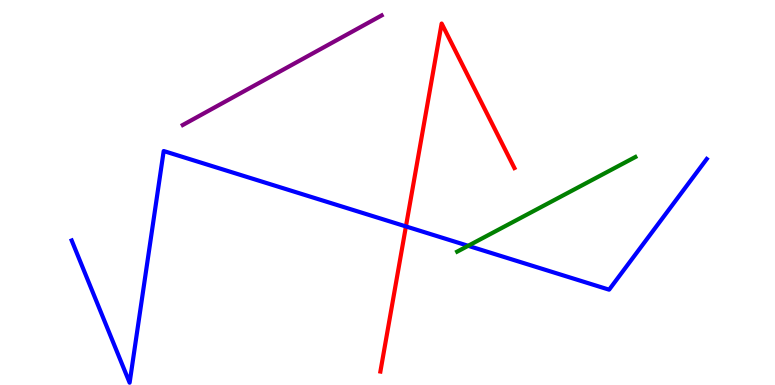[{'lines': ['blue', 'red'], 'intersections': [{'x': 5.24, 'y': 4.12}]}, {'lines': ['green', 'red'], 'intersections': []}, {'lines': ['purple', 'red'], 'intersections': []}, {'lines': ['blue', 'green'], 'intersections': [{'x': 6.04, 'y': 3.62}]}, {'lines': ['blue', 'purple'], 'intersections': []}, {'lines': ['green', 'purple'], 'intersections': []}]